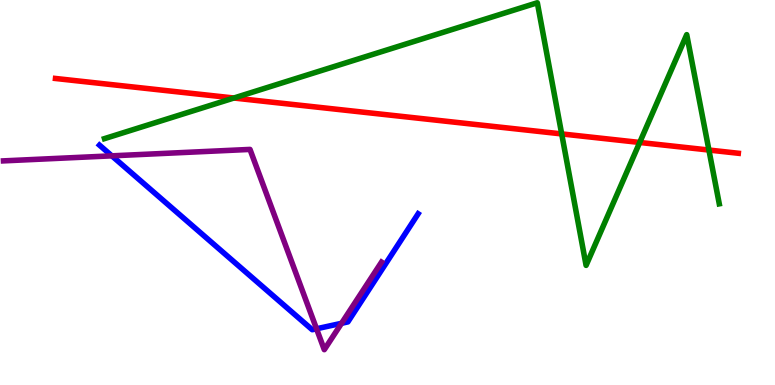[{'lines': ['blue', 'red'], 'intersections': []}, {'lines': ['green', 'red'], 'intersections': [{'x': 3.02, 'y': 7.45}, {'x': 7.25, 'y': 6.52}, {'x': 8.25, 'y': 6.3}, {'x': 9.15, 'y': 6.1}]}, {'lines': ['purple', 'red'], 'intersections': []}, {'lines': ['blue', 'green'], 'intersections': []}, {'lines': ['blue', 'purple'], 'intersections': [{'x': 1.44, 'y': 5.95}, {'x': 4.08, 'y': 1.46}, {'x': 4.41, 'y': 1.6}]}, {'lines': ['green', 'purple'], 'intersections': []}]